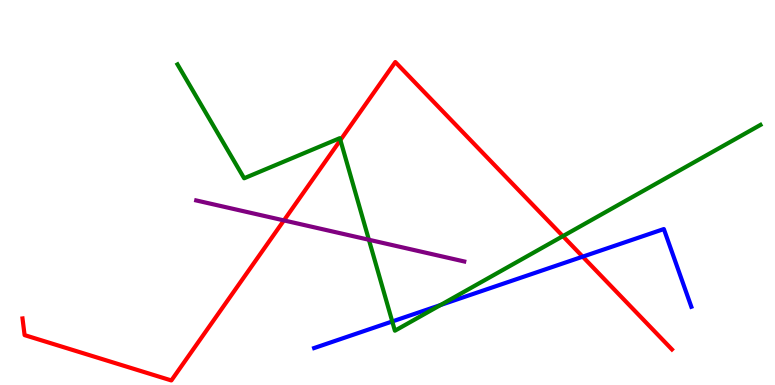[{'lines': ['blue', 'red'], 'intersections': [{'x': 7.52, 'y': 3.33}]}, {'lines': ['green', 'red'], 'intersections': [{'x': 4.39, 'y': 6.36}, {'x': 7.26, 'y': 3.87}]}, {'lines': ['purple', 'red'], 'intersections': [{'x': 3.66, 'y': 4.28}]}, {'lines': ['blue', 'green'], 'intersections': [{'x': 5.06, 'y': 1.65}, {'x': 5.68, 'y': 2.08}]}, {'lines': ['blue', 'purple'], 'intersections': []}, {'lines': ['green', 'purple'], 'intersections': [{'x': 4.76, 'y': 3.77}]}]